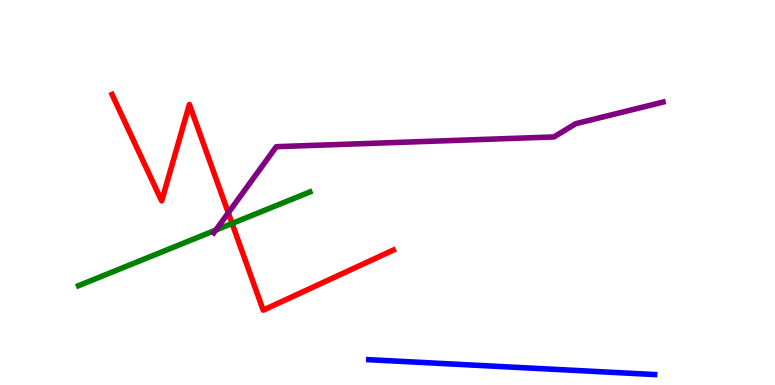[{'lines': ['blue', 'red'], 'intersections': []}, {'lines': ['green', 'red'], 'intersections': [{'x': 2.99, 'y': 4.2}]}, {'lines': ['purple', 'red'], 'intersections': [{'x': 2.95, 'y': 4.47}]}, {'lines': ['blue', 'green'], 'intersections': []}, {'lines': ['blue', 'purple'], 'intersections': []}, {'lines': ['green', 'purple'], 'intersections': [{'x': 2.78, 'y': 4.02}]}]